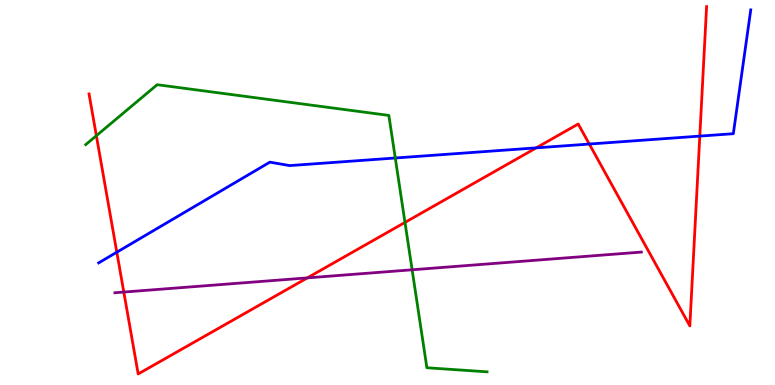[{'lines': ['blue', 'red'], 'intersections': [{'x': 1.51, 'y': 3.45}, {'x': 6.92, 'y': 6.16}, {'x': 7.6, 'y': 6.26}, {'x': 9.03, 'y': 6.46}]}, {'lines': ['green', 'red'], 'intersections': [{'x': 1.24, 'y': 6.48}, {'x': 5.23, 'y': 4.22}]}, {'lines': ['purple', 'red'], 'intersections': [{'x': 1.6, 'y': 2.41}, {'x': 3.97, 'y': 2.78}]}, {'lines': ['blue', 'green'], 'intersections': [{'x': 5.1, 'y': 5.9}]}, {'lines': ['blue', 'purple'], 'intersections': []}, {'lines': ['green', 'purple'], 'intersections': [{'x': 5.32, 'y': 2.99}]}]